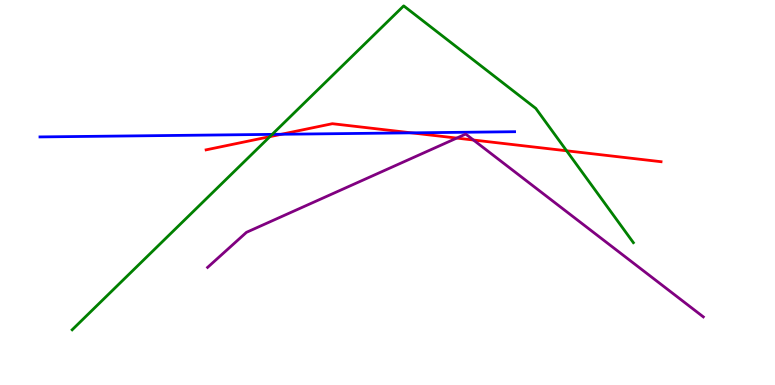[{'lines': ['blue', 'red'], 'intersections': [{'x': 3.63, 'y': 6.51}, {'x': 5.31, 'y': 6.55}]}, {'lines': ['green', 'red'], 'intersections': [{'x': 3.48, 'y': 6.45}, {'x': 7.31, 'y': 6.08}]}, {'lines': ['purple', 'red'], 'intersections': [{'x': 5.89, 'y': 6.41}, {'x': 6.11, 'y': 6.36}]}, {'lines': ['blue', 'green'], 'intersections': [{'x': 3.51, 'y': 6.51}]}, {'lines': ['blue', 'purple'], 'intersections': []}, {'lines': ['green', 'purple'], 'intersections': []}]